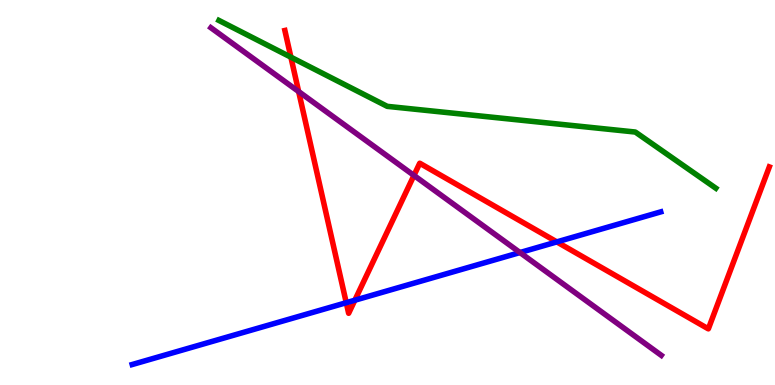[{'lines': ['blue', 'red'], 'intersections': [{'x': 4.47, 'y': 2.14}, {'x': 4.58, 'y': 2.2}, {'x': 7.18, 'y': 3.72}]}, {'lines': ['green', 'red'], 'intersections': [{'x': 3.75, 'y': 8.52}]}, {'lines': ['purple', 'red'], 'intersections': [{'x': 3.85, 'y': 7.62}, {'x': 5.34, 'y': 5.44}]}, {'lines': ['blue', 'green'], 'intersections': []}, {'lines': ['blue', 'purple'], 'intersections': [{'x': 6.71, 'y': 3.44}]}, {'lines': ['green', 'purple'], 'intersections': []}]